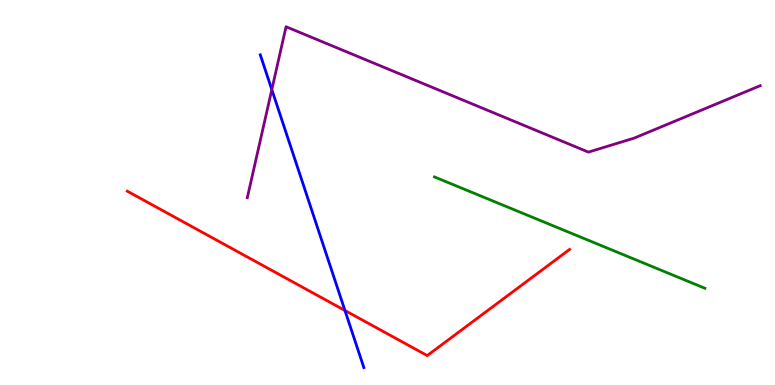[{'lines': ['blue', 'red'], 'intersections': [{'x': 4.45, 'y': 1.94}]}, {'lines': ['green', 'red'], 'intersections': []}, {'lines': ['purple', 'red'], 'intersections': []}, {'lines': ['blue', 'green'], 'intersections': []}, {'lines': ['blue', 'purple'], 'intersections': [{'x': 3.51, 'y': 7.67}]}, {'lines': ['green', 'purple'], 'intersections': []}]